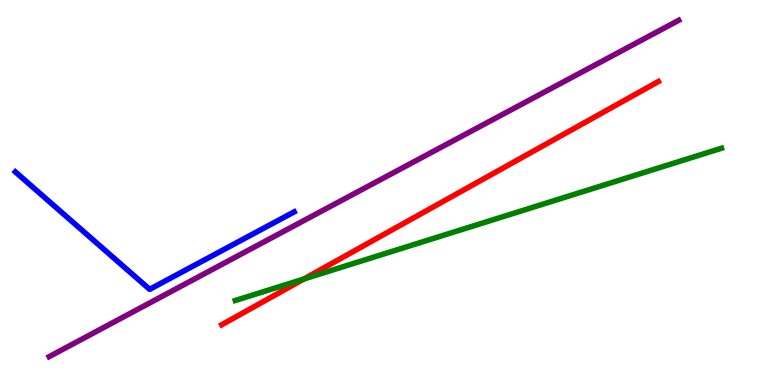[{'lines': ['blue', 'red'], 'intersections': []}, {'lines': ['green', 'red'], 'intersections': [{'x': 3.92, 'y': 2.75}]}, {'lines': ['purple', 'red'], 'intersections': []}, {'lines': ['blue', 'green'], 'intersections': []}, {'lines': ['blue', 'purple'], 'intersections': []}, {'lines': ['green', 'purple'], 'intersections': []}]